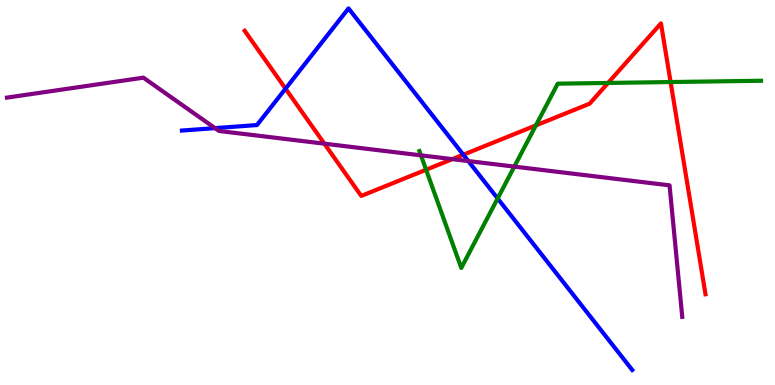[{'lines': ['blue', 'red'], 'intersections': [{'x': 3.68, 'y': 7.7}, {'x': 5.98, 'y': 5.98}]}, {'lines': ['green', 'red'], 'intersections': [{'x': 5.5, 'y': 5.59}, {'x': 6.91, 'y': 6.74}, {'x': 7.85, 'y': 7.85}, {'x': 8.65, 'y': 7.87}]}, {'lines': ['purple', 'red'], 'intersections': [{'x': 4.19, 'y': 6.27}, {'x': 5.84, 'y': 5.87}]}, {'lines': ['blue', 'green'], 'intersections': [{'x': 6.42, 'y': 4.85}]}, {'lines': ['blue', 'purple'], 'intersections': [{'x': 2.77, 'y': 6.67}, {'x': 6.04, 'y': 5.82}]}, {'lines': ['green', 'purple'], 'intersections': [{'x': 5.43, 'y': 5.97}, {'x': 6.64, 'y': 5.67}]}]